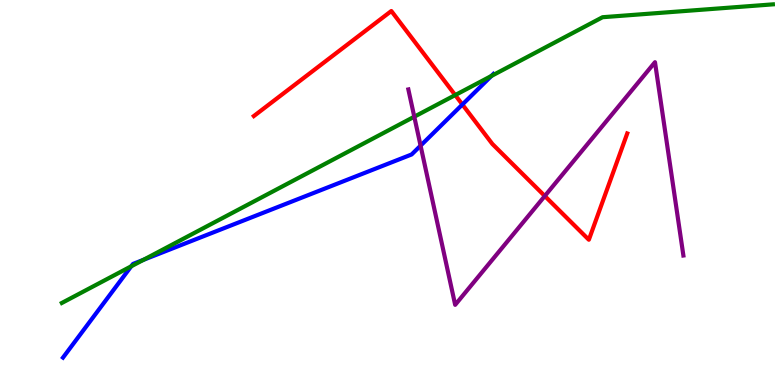[{'lines': ['blue', 'red'], 'intersections': [{'x': 5.97, 'y': 7.29}]}, {'lines': ['green', 'red'], 'intersections': [{'x': 5.87, 'y': 7.53}]}, {'lines': ['purple', 'red'], 'intersections': [{'x': 7.03, 'y': 4.91}]}, {'lines': ['blue', 'green'], 'intersections': [{'x': 1.69, 'y': 3.08}, {'x': 1.85, 'y': 3.25}, {'x': 6.34, 'y': 8.03}]}, {'lines': ['blue', 'purple'], 'intersections': [{'x': 5.43, 'y': 6.22}]}, {'lines': ['green', 'purple'], 'intersections': [{'x': 5.35, 'y': 6.97}]}]